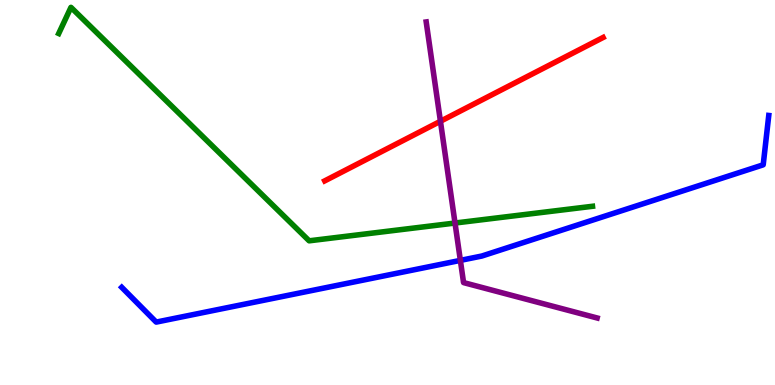[{'lines': ['blue', 'red'], 'intersections': []}, {'lines': ['green', 'red'], 'intersections': []}, {'lines': ['purple', 'red'], 'intersections': [{'x': 5.68, 'y': 6.85}]}, {'lines': ['blue', 'green'], 'intersections': []}, {'lines': ['blue', 'purple'], 'intersections': [{'x': 5.94, 'y': 3.24}]}, {'lines': ['green', 'purple'], 'intersections': [{'x': 5.87, 'y': 4.21}]}]